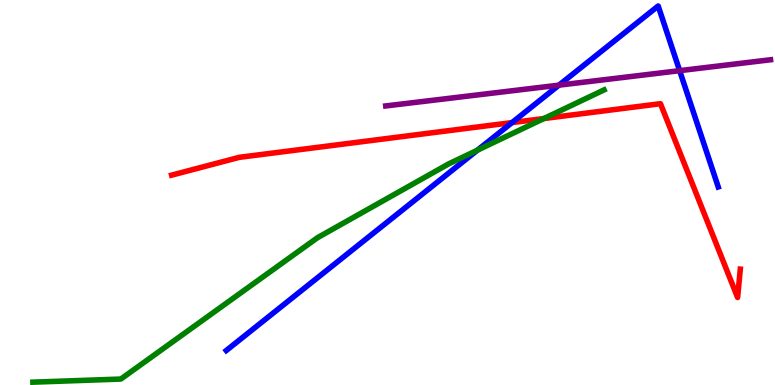[{'lines': ['blue', 'red'], 'intersections': [{'x': 6.61, 'y': 6.82}]}, {'lines': ['green', 'red'], 'intersections': [{'x': 7.02, 'y': 6.92}]}, {'lines': ['purple', 'red'], 'intersections': []}, {'lines': ['blue', 'green'], 'intersections': [{'x': 6.16, 'y': 6.1}]}, {'lines': ['blue', 'purple'], 'intersections': [{'x': 7.21, 'y': 7.79}, {'x': 8.77, 'y': 8.16}]}, {'lines': ['green', 'purple'], 'intersections': []}]